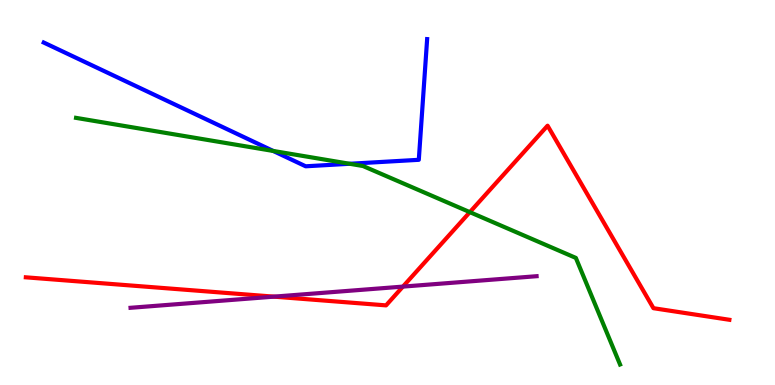[{'lines': ['blue', 'red'], 'intersections': []}, {'lines': ['green', 'red'], 'intersections': [{'x': 6.06, 'y': 4.49}]}, {'lines': ['purple', 'red'], 'intersections': [{'x': 3.53, 'y': 2.3}, {'x': 5.2, 'y': 2.56}]}, {'lines': ['blue', 'green'], 'intersections': [{'x': 3.53, 'y': 6.08}, {'x': 4.51, 'y': 5.75}]}, {'lines': ['blue', 'purple'], 'intersections': []}, {'lines': ['green', 'purple'], 'intersections': []}]